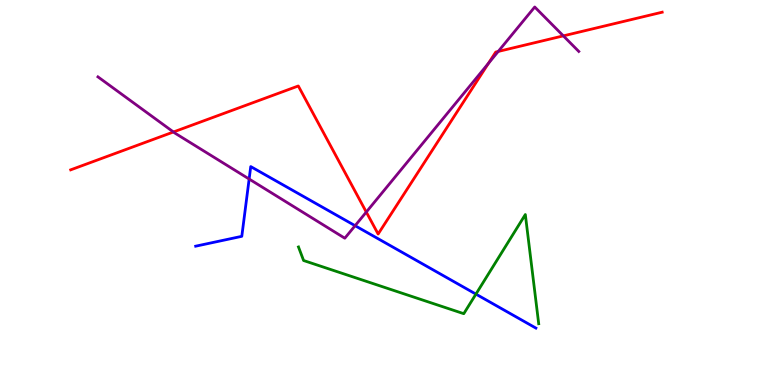[{'lines': ['blue', 'red'], 'intersections': []}, {'lines': ['green', 'red'], 'intersections': []}, {'lines': ['purple', 'red'], 'intersections': [{'x': 2.24, 'y': 6.57}, {'x': 4.73, 'y': 4.49}, {'x': 6.3, 'y': 8.35}, {'x': 6.43, 'y': 8.66}, {'x': 7.27, 'y': 9.07}]}, {'lines': ['blue', 'green'], 'intersections': [{'x': 6.14, 'y': 2.36}]}, {'lines': ['blue', 'purple'], 'intersections': [{'x': 3.21, 'y': 5.35}, {'x': 4.58, 'y': 4.14}]}, {'lines': ['green', 'purple'], 'intersections': []}]